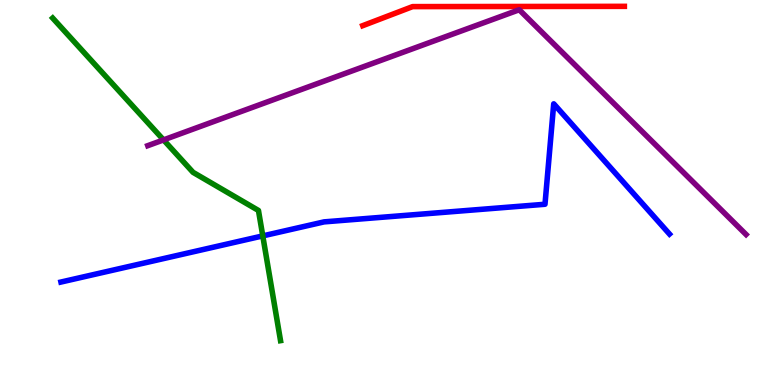[{'lines': ['blue', 'red'], 'intersections': []}, {'lines': ['green', 'red'], 'intersections': []}, {'lines': ['purple', 'red'], 'intersections': []}, {'lines': ['blue', 'green'], 'intersections': [{'x': 3.39, 'y': 3.87}]}, {'lines': ['blue', 'purple'], 'intersections': []}, {'lines': ['green', 'purple'], 'intersections': [{'x': 2.11, 'y': 6.37}]}]